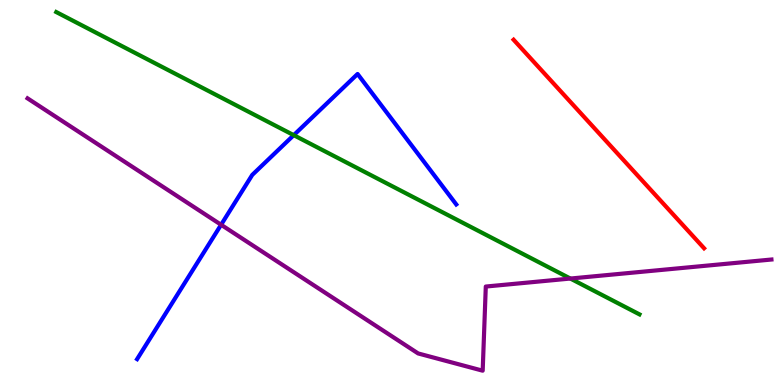[{'lines': ['blue', 'red'], 'intersections': []}, {'lines': ['green', 'red'], 'intersections': []}, {'lines': ['purple', 'red'], 'intersections': []}, {'lines': ['blue', 'green'], 'intersections': [{'x': 3.79, 'y': 6.49}]}, {'lines': ['blue', 'purple'], 'intersections': [{'x': 2.85, 'y': 4.16}]}, {'lines': ['green', 'purple'], 'intersections': [{'x': 7.36, 'y': 2.77}]}]